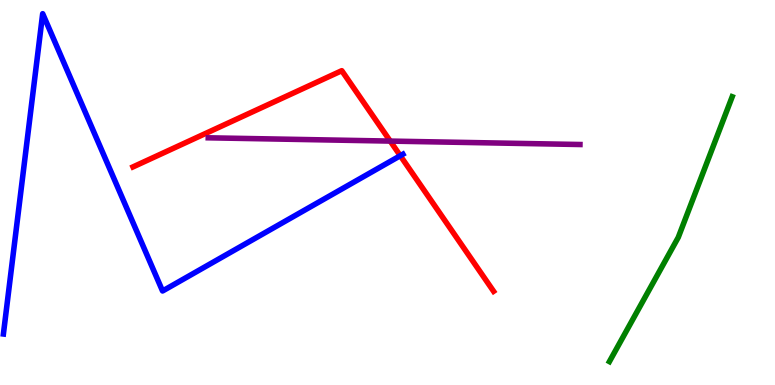[{'lines': ['blue', 'red'], 'intersections': [{'x': 5.17, 'y': 5.96}]}, {'lines': ['green', 'red'], 'intersections': []}, {'lines': ['purple', 'red'], 'intersections': [{'x': 5.04, 'y': 6.34}]}, {'lines': ['blue', 'green'], 'intersections': []}, {'lines': ['blue', 'purple'], 'intersections': []}, {'lines': ['green', 'purple'], 'intersections': []}]